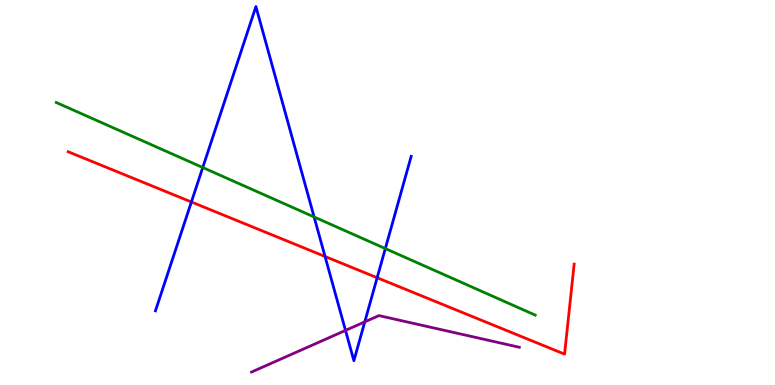[{'lines': ['blue', 'red'], 'intersections': [{'x': 2.47, 'y': 4.75}, {'x': 4.19, 'y': 3.34}, {'x': 4.87, 'y': 2.79}]}, {'lines': ['green', 'red'], 'intersections': []}, {'lines': ['purple', 'red'], 'intersections': []}, {'lines': ['blue', 'green'], 'intersections': [{'x': 2.62, 'y': 5.65}, {'x': 4.05, 'y': 4.36}, {'x': 4.97, 'y': 3.54}]}, {'lines': ['blue', 'purple'], 'intersections': [{'x': 4.46, 'y': 1.42}, {'x': 4.71, 'y': 1.64}]}, {'lines': ['green', 'purple'], 'intersections': []}]